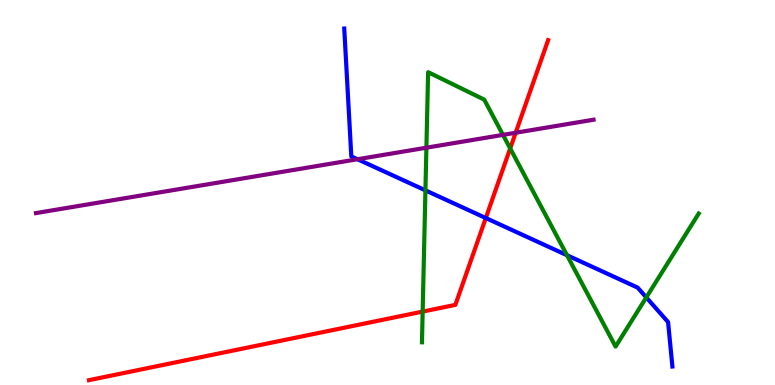[{'lines': ['blue', 'red'], 'intersections': [{'x': 6.27, 'y': 4.34}]}, {'lines': ['green', 'red'], 'intersections': [{'x': 5.45, 'y': 1.91}, {'x': 6.58, 'y': 6.14}]}, {'lines': ['purple', 'red'], 'intersections': [{'x': 6.65, 'y': 6.55}]}, {'lines': ['blue', 'green'], 'intersections': [{'x': 5.49, 'y': 5.06}, {'x': 7.32, 'y': 3.37}, {'x': 8.34, 'y': 2.28}]}, {'lines': ['blue', 'purple'], 'intersections': [{'x': 4.61, 'y': 5.86}]}, {'lines': ['green', 'purple'], 'intersections': [{'x': 5.5, 'y': 6.16}, {'x': 6.49, 'y': 6.5}]}]